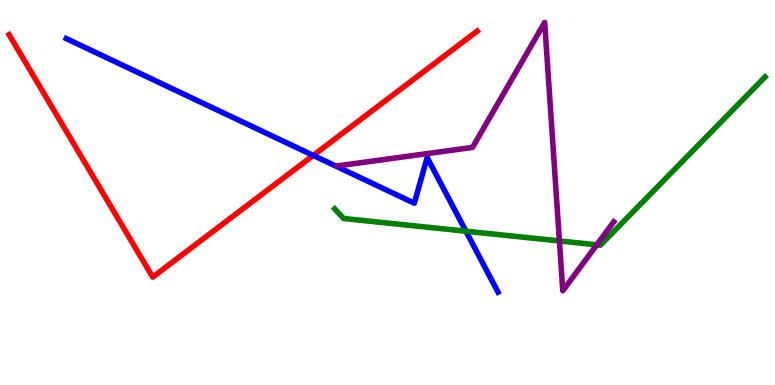[{'lines': ['blue', 'red'], 'intersections': [{'x': 4.04, 'y': 5.96}]}, {'lines': ['green', 'red'], 'intersections': []}, {'lines': ['purple', 'red'], 'intersections': []}, {'lines': ['blue', 'green'], 'intersections': [{'x': 6.01, 'y': 3.99}]}, {'lines': ['blue', 'purple'], 'intersections': []}, {'lines': ['green', 'purple'], 'intersections': [{'x': 7.22, 'y': 3.74}, {'x': 7.7, 'y': 3.64}]}]